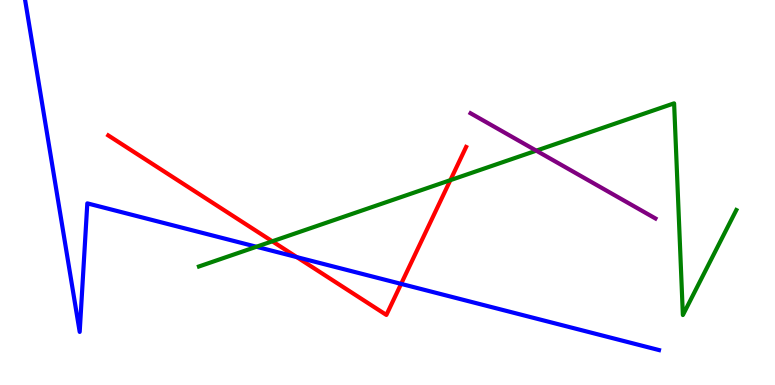[{'lines': ['blue', 'red'], 'intersections': [{'x': 3.83, 'y': 3.32}, {'x': 5.18, 'y': 2.63}]}, {'lines': ['green', 'red'], 'intersections': [{'x': 3.51, 'y': 3.73}, {'x': 5.81, 'y': 5.32}]}, {'lines': ['purple', 'red'], 'intersections': []}, {'lines': ['blue', 'green'], 'intersections': [{'x': 3.31, 'y': 3.59}]}, {'lines': ['blue', 'purple'], 'intersections': []}, {'lines': ['green', 'purple'], 'intersections': [{'x': 6.92, 'y': 6.09}]}]